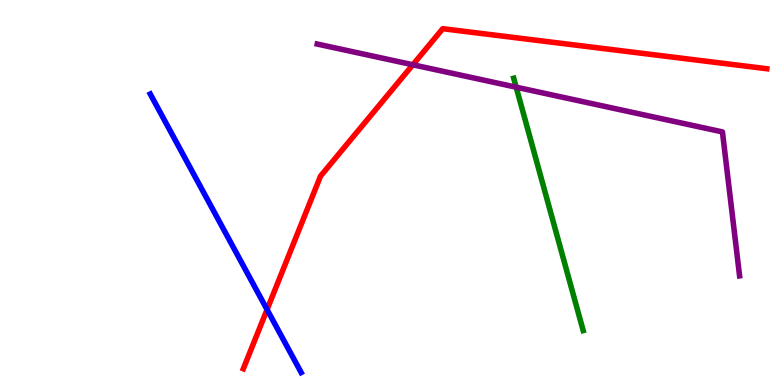[{'lines': ['blue', 'red'], 'intersections': [{'x': 3.45, 'y': 1.96}]}, {'lines': ['green', 'red'], 'intersections': []}, {'lines': ['purple', 'red'], 'intersections': [{'x': 5.33, 'y': 8.32}]}, {'lines': ['blue', 'green'], 'intersections': []}, {'lines': ['blue', 'purple'], 'intersections': []}, {'lines': ['green', 'purple'], 'intersections': [{'x': 6.66, 'y': 7.74}]}]